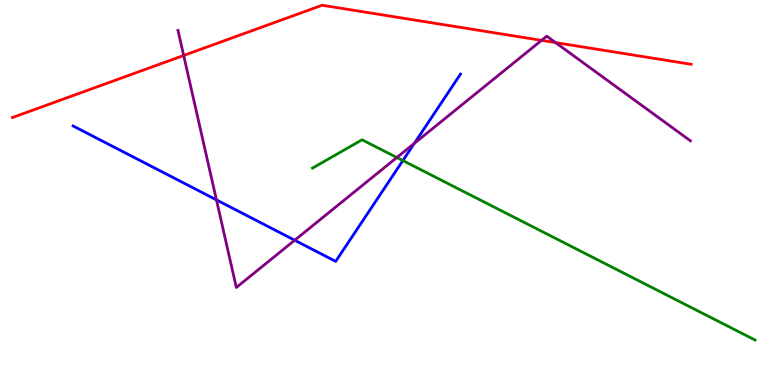[{'lines': ['blue', 'red'], 'intersections': []}, {'lines': ['green', 'red'], 'intersections': []}, {'lines': ['purple', 'red'], 'intersections': [{'x': 2.37, 'y': 8.56}, {'x': 6.99, 'y': 8.95}, {'x': 7.17, 'y': 8.89}]}, {'lines': ['blue', 'green'], 'intersections': [{'x': 5.2, 'y': 5.83}]}, {'lines': ['blue', 'purple'], 'intersections': [{'x': 2.79, 'y': 4.81}, {'x': 3.8, 'y': 3.76}, {'x': 5.35, 'y': 6.28}]}, {'lines': ['green', 'purple'], 'intersections': [{'x': 5.12, 'y': 5.91}]}]